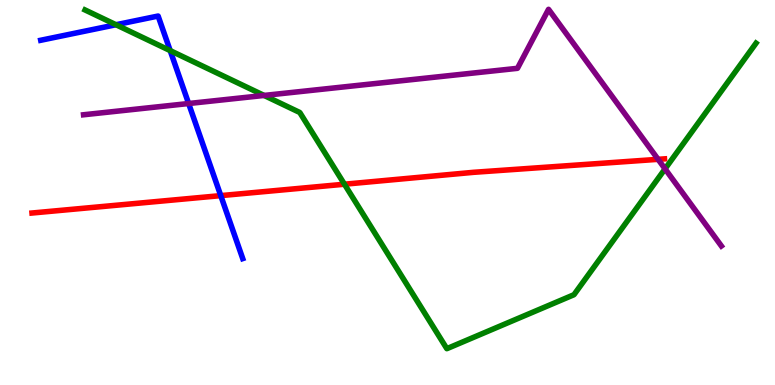[{'lines': ['blue', 'red'], 'intersections': [{'x': 2.85, 'y': 4.92}]}, {'lines': ['green', 'red'], 'intersections': [{'x': 4.44, 'y': 5.22}]}, {'lines': ['purple', 'red'], 'intersections': [{'x': 8.49, 'y': 5.86}]}, {'lines': ['blue', 'green'], 'intersections': [{'x': 1.5, 'y': 9.36}, {'x': 2.2, 'y': 8.69}]}, {'lines': ['blue', 'purple'], 'intersections': [{'x': 2.43, 'y': 7.31}]}, {'lines': ['green', 'purple'], 'intersections': [{'x': 3.41, 'y': 7.52}, {'x': 8.58, 'y': 5.61}]}]